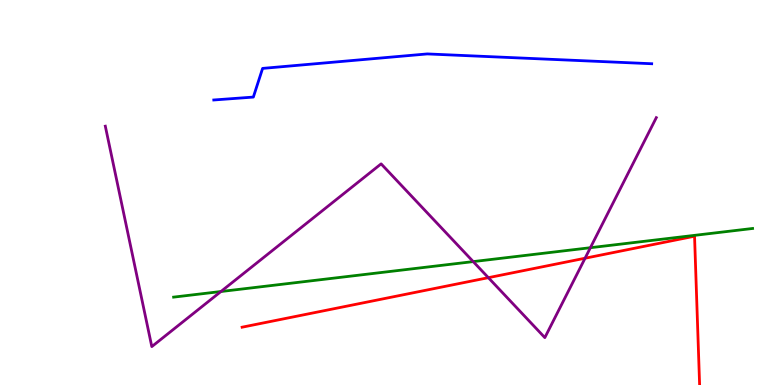[{'lines': ['blue', 'red'], 'intersections': []}, {'lines': ['green', 'red'], 'intersections': []}, {'lines': ['purple', 'red'], 'intersections': [{'x': 6.3, 'y': 2.79}, {'x': 7.55, 'y': 3.29}]}, {'lines': ['blue', 'green'], 'intersections': []}, {'lines': ['blue', 'purple'], 'intersections': []}, {'lines': ['green', 'purple'], 'intersections': [{'x': 2.85, 'y': 2.43}, {'x': 6.11, 'y': 3.21}, {'x': 7.62, 'y': 3.57}]}]